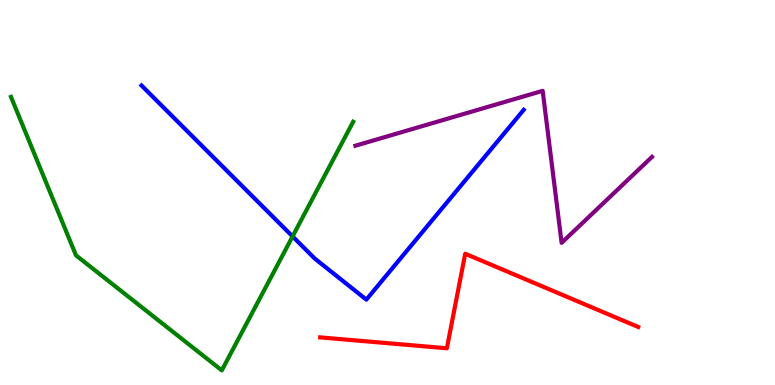[{'lines': ['blue', 'red'], 'intersections': []}, {'lines': ['green', 'red'], 'intersections': []}, {'lines': ['purple', 'red'], 'intersections': []}, {'lines': ['blue', 'green'], 'intersections': [{'x': 3.78, 'y': 3.86}]}, {'lines': ['blue', 'purple'], 'intersections': []}, {'lines': ['green', 'purple'], 'intersections': []}]